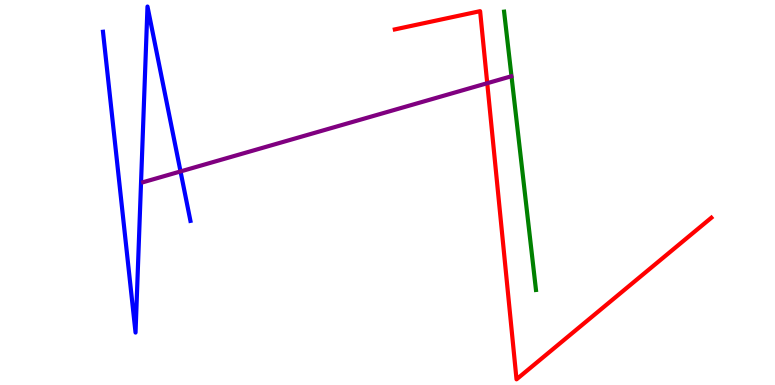[{'lines': ['blue', 'red'], 'intersections': []}, {'lines': ['green', 'red'], 'intersections': []}, {'lines': ['purple', 'red'], 'intersections': [{'x': 6.29, 'y': 7.84}]}, {'lines': ['blue', 'green'], 'intersections': []}, {'lines': ['blue', 'purple'], 'intersections': [{'x': 2.33, 'y': 5.55}]}, {'lines': ['green', 'purple'], 'intersections': []}]